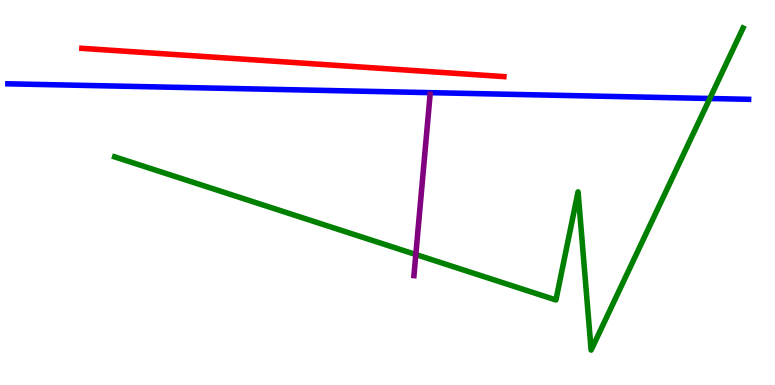[{'lines': ['blue', 'red'], 'intersections': []}, {'lines': ['green', 'red'], 'intersections': []}, {'lines': ['purple', 'red'], 'intersections': []}, {'lines': ['blue', 'green'], 'intersections': [{'x': 9.16, 'y': 7.44}]}, {'lines': ['blue', 'purple'], 'intersections': []}, {'lines': ['green', 'purple'], 'intersections': [{'x': 5.37, 'y': 3.39}]}]